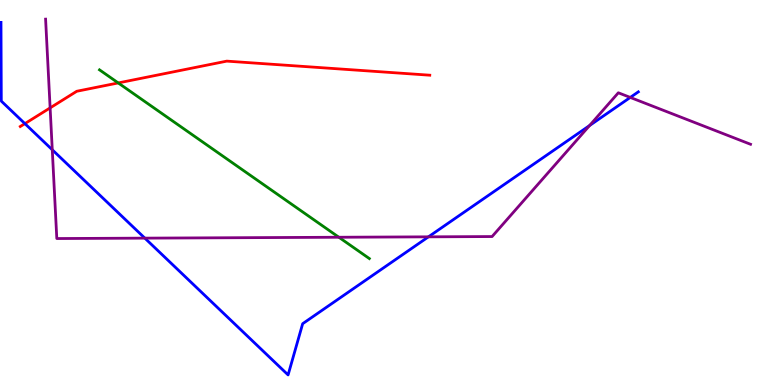[{'lines': ['blue', 'red'], 'intersections': [{'x': 0.321, 'y': 6.79}]}, {'lines': ['green', 'red'], 'intersections': [{'x': 1.53, 'y': 7.85}]}, {'lines': ['purple', 'red'], 'intersections': [{'x': 0.647, 'y': 7.2}]}, {'lines': ['blue', 'green'], 'intersections': []}, {'lines': ['blue', 'purple'], 'intersections': [{'x': 0.674, 'y': 6.11}, {'x': 1.87, 'y': 3.81}, {'x': 5.53, 'y': 3.85}, {'x': 7.61, 'y': 6.74}, {'x': 8.13, 'y': 7.47}]}, {'lines': ['green', 'purple'], 'intersections': [{'x': 4.37, 'y': 3.84}]}]